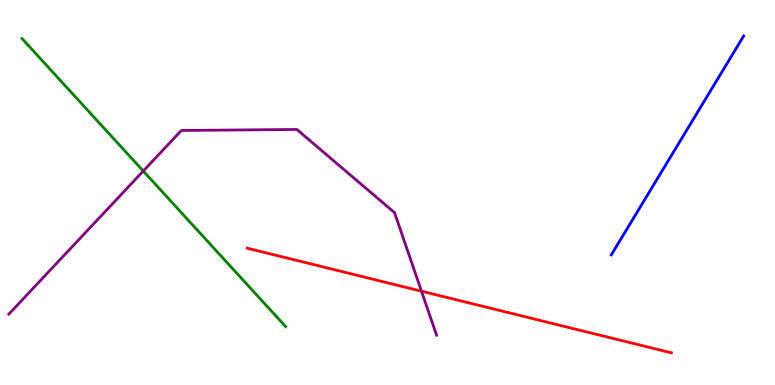[{'lines': ['blue', 'red'], 'intersections': []}, {'lines': ['green', 'red'], 'intersections': []}, {'lines': ['purple', 'red'], 'intersections': [{'x': 5.44, 'y': 2.44}]}, {'lines': ['blue', 'green'], 'intersections': []}, {'lines': ['blue', 'purple'], 'intersections': []}, {'lines': ['green', 'purple'], 'intersections': [{'x': 1.85, 'y': 5.56}]}]